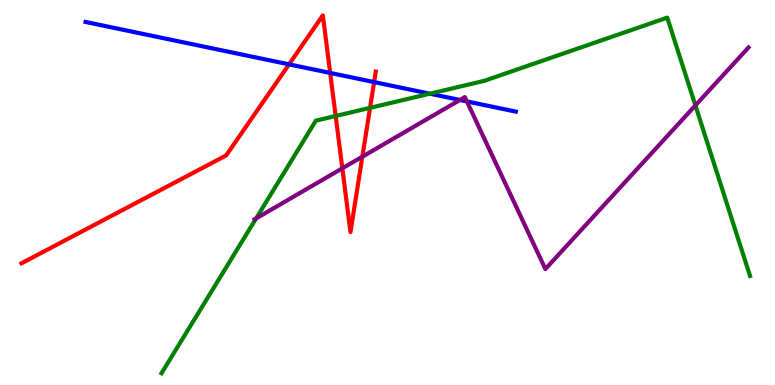[{'lines': ['blue', 'red'], 'intersections': [{'x': 3.73, 'y': 8.33}, {'x': 4.26, 'y': 8.11}, {'x': 4.83, 'y': 7.87}]}, {'lines': ['green', 'red'], 'intersections': [{'x': 4.33, 'y': 6.99}, {'x': 4.77, 'y': 7.2}]}, {'lines': ['purple', 'red'], 'intersections': [{'x': 4.42, 'y': 5.63}, {'x': 4.68, 'y': 5.93}]}, {'lines': ['blue', 'green'], 'intersections': [{'x': 5.55, 'y': 7.57}]}, {'lines': ['blue', 'purple'], 'intersections': [{'x': 5.93, 'y': 7.4}, {'x': 6.02, 'y': 7.37}]}, {'lines': ['green', 'purple'], 'intersections': [{'x': 3.3, 'y': 4.33}, {'x': 8.97, 'y': 7.26}]}]